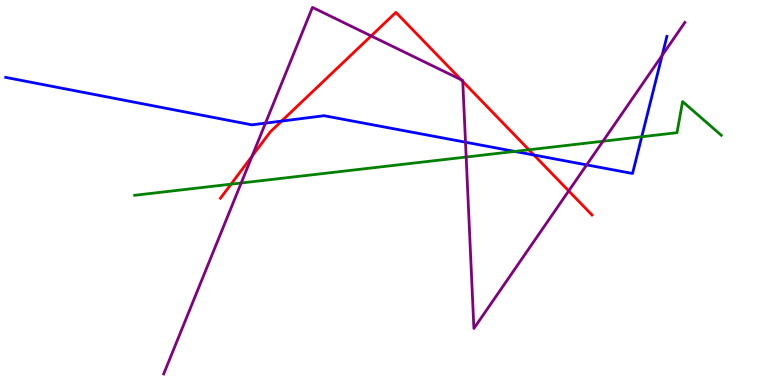[{'lines': ['blue', 'red'], 'intersections': [{'x': 3.63, 'y': 6.86}, {'x': 6.89, 'y': 5.97}]}, {'lines': ['green', 'red'], 'intersections': [{'x': 2.98, 'y': 5.22}, {'x': 6.82, 'y': 6.11}]}, {'lines': ['purple', 'red'], 'intersections': [{'x': 3.25, 'y': 5.94}, {'x': 4.79, 'y': 9.07}, {'x': 5.95, 'y': 7.93}, {'x': 5.97, 'y': 7.88}, {'x': 7.34, 'y': 5.04}]}, {'lines': ['blue', 'green'], 'intersections': [{'x': 6.64, 'y': 6.07}, {'x': 8.28, 'y': 6.45}]}, {'lines': ['blue', 'purple'], 'intersections': [{'x': 3.43, 'y': 6.8}, {'x': 6.01, 'y': 6.31}, {'x': 7.57, 'y': 5.72}, {'x': 8.54, 'y': 8.56}]}, {'lines': ['green', 'purple'], 'intersections': [{'x': 3.11, 'y': 5.25}, {'x': 6.02, 'y': 5.92}, {'x': 7.78, 'y': 6.33}]}]